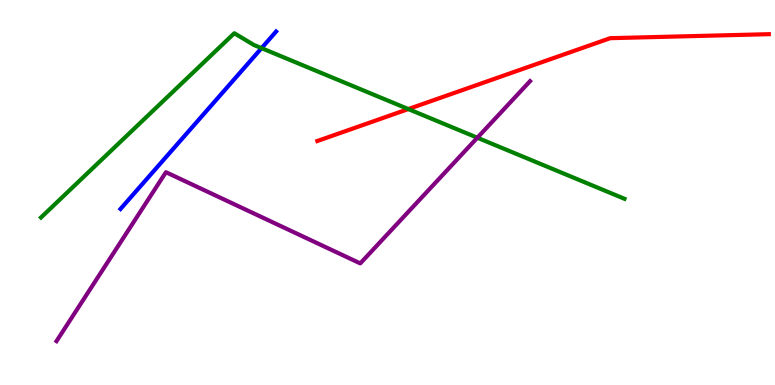[{'lines': ['blue', 'red'], 'intersections': []}, {'lines': ['green', 'red'], 'intersections': [{'x': 5.27, 'y': 7.17}]}, {'lines': ['purple', 'red'], 'intersections': []}, {'lines': ['blue', 'green'], 'intersections': [{'x': 3.37, 'y': 8.75}]}, {'lines': ['blue', 'purple'], 'intersections': []}, {'lines': ['green', 'purple'], 'intersections': [{'x': 6.16, 'y': 6.42}]}]